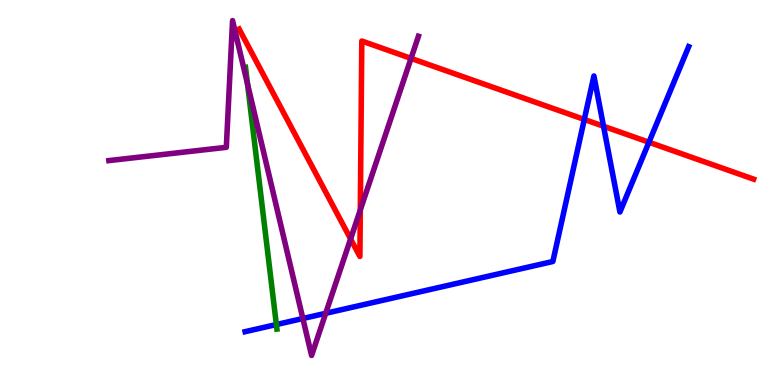[{'lines': ['blue', 'red'], 'intersections': [{'x': 7.54, 'y': 6.9}, {'x': 7.79, 'y': 6.72}, {'x': 8.37, 'y': 6.31}]}, {'lines': ['green', 'red'], 'intersections': []}, {'lines': ['purple', 'red'], 'intersections': [{'x': 4.52, 'y': 3.79}, {'x': 4.65, 'y': 4.55}, {'x': 5.3, 'y': 8.48}]}, {'lines': ['blue', 'green'], 'intersections': [{'x': 3.57, 'y': 1.57}]}, {'lines': ['blue', 'purple'], 'intersections': [{'x': 3.91, 'y': 1.73}, {'x': 4.2, 'y': 1.86}]}, {'lines': ['green', 'purple'], 'intersections': [{'x': 3.19, 'y': 7.82}]}]